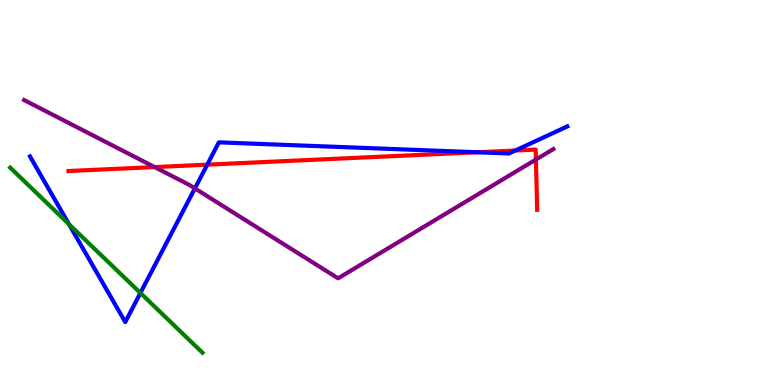[{'lines': ['blue', 'red'], 'intersections': [{'x': 2.67, 'y': 5.72}, {'x': 6.16, 'y': 6.05}, {'x': 6.65, 'y': 6.09}]}, {'lines': ['green', 'red'], 'intersections': []}, {'lines': ['purple', 'red'], 'intersections': [{'x': 2.0, 'y': 5.66}, {'x': 6.92, 'y': 5.86}]}, {'lines': ['blue', 'green'], 'intersections': [{'x': 0.89, 'y': 4.18}, {'x': 1.81, 'y': 2.39}]}, {'lines': ['blue', 'purple'], 'intersections': [{'x': 2.51, 'y': 5.11}]}, {'lines': ['green', 'purple'], 'intersections': []}]